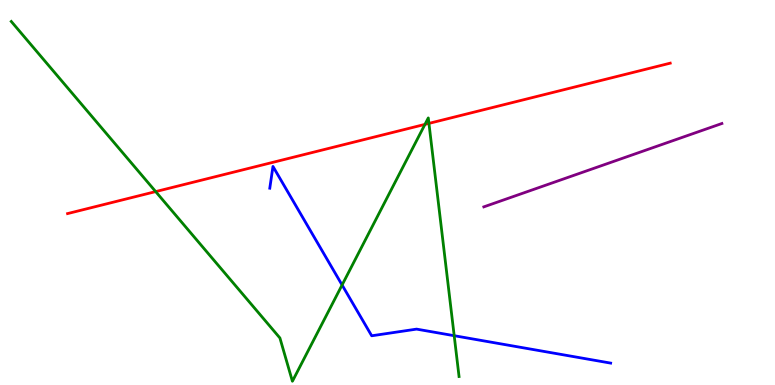[{'lines': ['blue', 'red'], 'intersections': []}, {'lines': ['green', 'red'], 'intersections': [{'x': 2.01, 'y': 5.02}, {'x': 5.48, 'y': 6.77}, {'x': 5.53, 'y': 6.8}]}, {'lines': ['purple', 'red'], 'intersections': []}, {'lines': ['blue', 'green'], 'intersections': [{'x': 4.41, 'y': 2.6}, {'x': 5.86, 'y': 1.28}]}, {'lines': ['blue', 'purple'], 'intersections': []}, {'lines': ['green', 'purple'], 'intersections': []}]